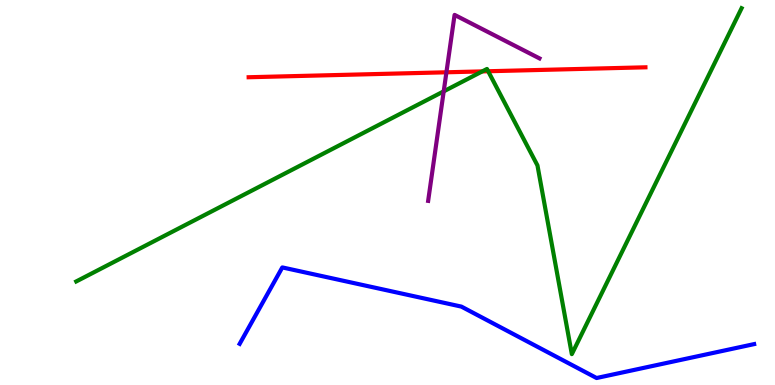[{'lines': ['blue', 'red'], 'intersections': []}, {'lines': ['green', 'red'], 'intersections': [{'x': 6.22, 'y': 8.15}, {'x': 6.3, 'y': 8.15}]}, {'lines': ['purple', 'red'], 'intersections': [{'x': 5.76, 'y': 8.12}]}, {'lines': ['blue', 'green'], 'intersections': []}, {'lines': ['blue', 'purple'], 'intersections': []}, {'lines': ['green', 'purple'], 'intersections': [{'x': 5.73, 'y': 7.63}]}]